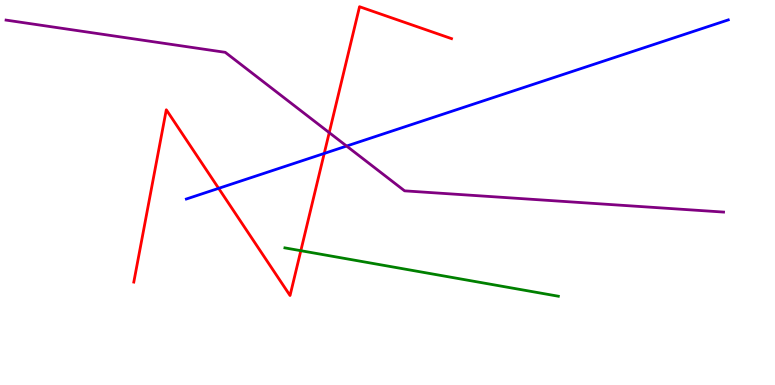[{'lines': ['blue', 'red'], 'intersections': [{'x': 2.82, 'y': 5.11}, {'x': 4.18, 'y': 6.01}]}, {'lines': ['green', 'red'], 'intersections': [{'x': 3.88, 'y': 3.49}]}, {'lines': ['purple', 'red'], 'intersections': [{'x': 4.25, 'y': 6.55}]}, {'lines': ['blue', 'green'], 'intersections': []}, {'lines': ['blue', 'purple'], 'intersections': [{'x': 4.47, 'y': 6.21}]}, {'lines': ['green', 'purple'], 'intersections': []}]